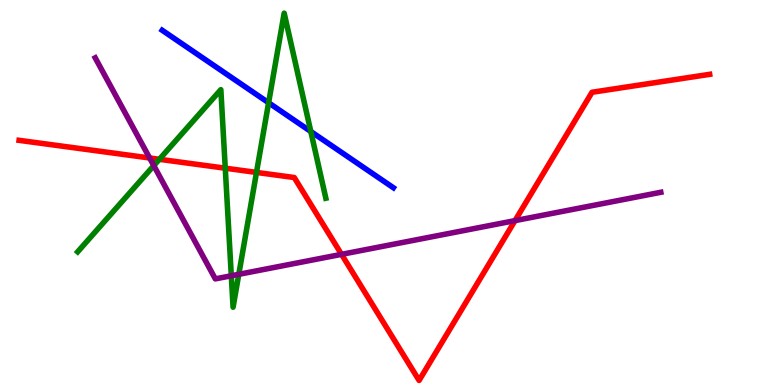[{'lines': ['blue', 'red'], 'intersections': []}, {'lines': ['green', 'red'], 'intersections': [{'x': 2.06, 'y': 5.86}, {'x': 2.91, 'y': 5.63}, {'x': 3.31, 'y': 5.52}]}, {'lines': ['purple', 'red'], 'intersections': [{'x': 1.93, 'y': 5.9}, {'x': 4.41, 'y': 3.39}, {'x': 6.65, 'y': 4.27}]}, {'lines': ['blue', 'green'], 'intersections': [{'x': 3.47, 'y': 7.33}, {'x': 4.01, 'y': 6.58}]}, {'lines': ['blue', 'purple'], 'intersections': []}, {'lines': ['green', 'purple'], 'intersections': [{'x': 1.98, 'y': 5.7}, {'x': 2.98, 'y': 2.84}, {'x': 3.08, 'y': 2.87}]}]